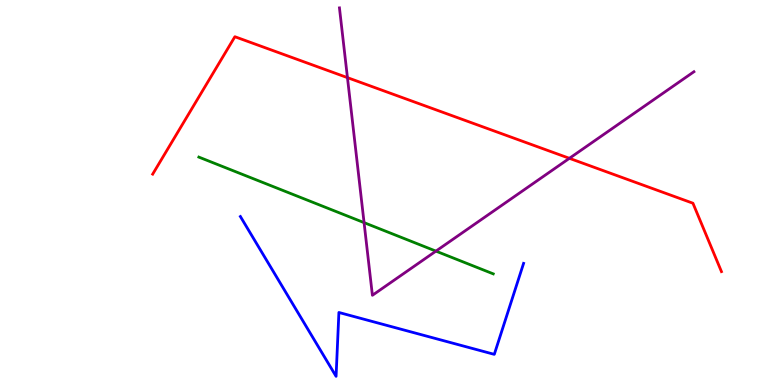[{'lines': ['blue', 'red'], 'intersections': []}, {'lines': ['green', 'red'], 'intersections': []}, {'lines': ['purple', 'red'], 'intersections': [{'x': 4.48, 'y': 7.98}, {'x': 7.35, 'y': 5.89}]}, {'lines': ['blue', 'green'], 'intersections': []}, {'lines': ['blue', 'purple'], 'intersections': []}, {'lines': ['green', 'purple'], 'intersections': [{'x': 4.7, 'y': 4.22}, {'x': 5.62, 'y': 3.48}]}]